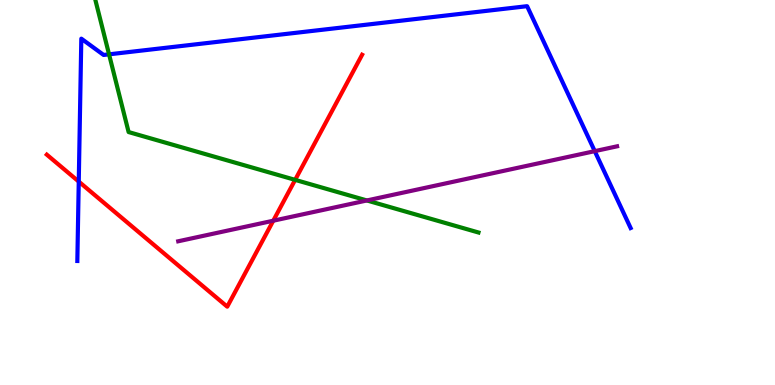[{'lines': ['blue', 'red'], 'intersections': [{'x': 1.02, 'y': 5.28}]}, {'lines': ['green', 'red'], 'intersections': [{'x': 3.81, 'y': 5.33}]}, {'lines': ['purple', 'red'], 'intersections': [{'x': 3.53, 'y': 4.27}]}, {'lines': ['blue', 'green'], 'intersections': [{'x': 1.41, 'y': 8.59}]}, {'lines': ['blue', 'purple'], 'intersections': [{'x': 7.67, 'y': 6.07}]}, {'lines': ['green', 'purple'], 'intersections': [{'x': 4.73, 'y': 4.79}]}]